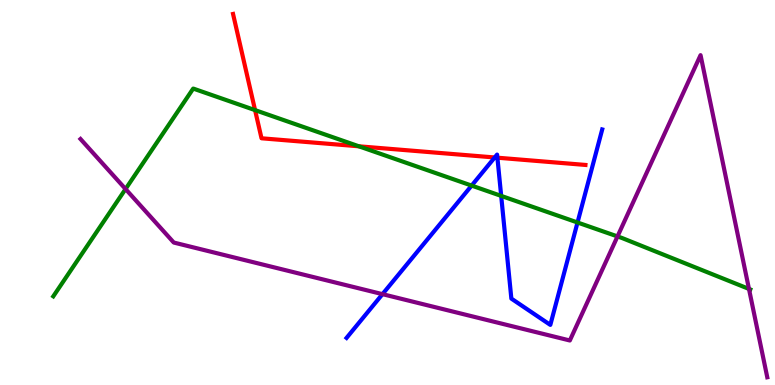[{'lines': ['blue', 'red'], 'intersections': [{'x': 6.38, 'y': 5.91}, {'x': 6.42, 'y': 5.9}]}, {'lines': ['green', 'red'], 'intersections': [{'x': 3.29, 'y': 7.14}, {'x': 4.63, 'y': 6.2}]}, {'lines': ['purple', 'red'], 'intersections': []}, {'lines': ['blue', 'green'], 'intersections': [{'x': 6.09, 'y': 5.18}, {'x': 6.47, 'y': 4.91}, {'x': 7.45, 'y': 4.22}]}, {'lines': ['blue', 'purple'], 'intersections': [{'x': 4.94, 'y': 2.36}]}, {'lines': ['green', 'purple'], 'intersections': [{'x': 1.62, 'y': 5.09}, {'x': 7.97, 'y': 3.86}, {'x': 9.66, 'y': 2.5}]}]